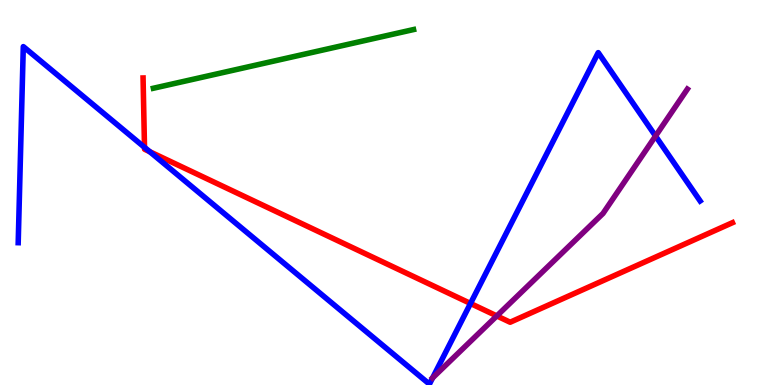[{'lines': ['blue', 'red'], 'intersections': [{'x': 1.86, 'y': 6.17}, {'x': 1.93, 'y': 6.06}, {'x': 6.07, 'y': 2.12}]}, {'lines': ['green', 'red'], 'intersections': []}, {'lines': ['purple', 'red'], 'intersections': [{'x': 6.41, 'y': 1.79}]}, {'lines': ['blue', 'green'], 'intersections': []}, {'lines': ['blue', 'purple'], 'intersections': [{'x': 5.58, 'y': 0.185}, {'x': 8.46, 'y': 6.47}]}, {'lines': ['green', 'purple'], 'intersections': []}]